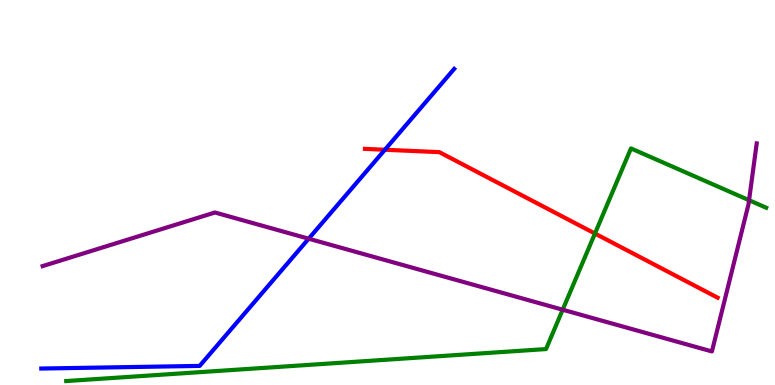[{'lines': ['blue', 'red'], 'intersections': [{'x': 4.97, 'y': 6.11}]}, {'lines': ['green', 'red'], 'intersections': [{'x': 7.68, 'y': 3.93}]}, {'lines': ['purple', 'red'], 'intersections': []}, {'lines': ['blue', 'green'], 'intersections': []}, {'lines': ['blue', 'purple'], 'intersections': [{'x': 3.98, 'y': 3.8}]}, {'lines': ['green', 'purple'], 'intersections': [{'x': 7.26, 'y': 1.96}, {'x': 9.67, 'y': 4.8}]}]